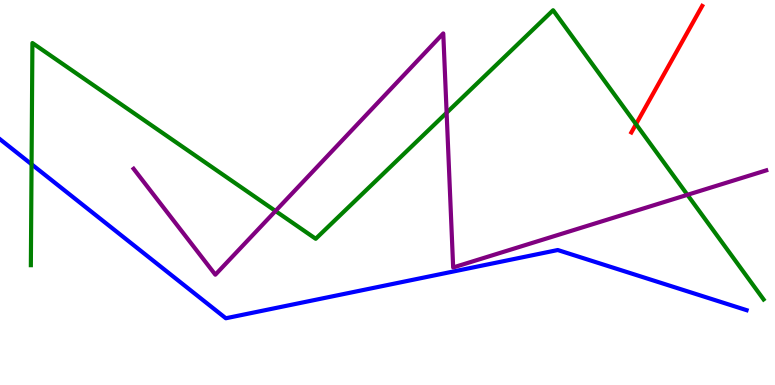[{'lines': ['blue', 'red'], 'intersections': []}, {'lines': ['green', 'red'], 'intersections': [{'x': 8.21, 'y': 6.78}]}, {'lines': ['purple', 'red'], 'intersections': []}, {'lines': ['blue', 'green'], 'intersections': [{'x': 0.407, 'y': 5.73}]}, {'lines': ['blue', 'purple'], 'intersections': []}, {'lines': ['green', 'purple'], 'intersections': [{'x': 3.55, 'y': 4.52}, {'x': 5.76, 'y': 7.07}, {'x': 8.87, 'y': 4.94}]}]